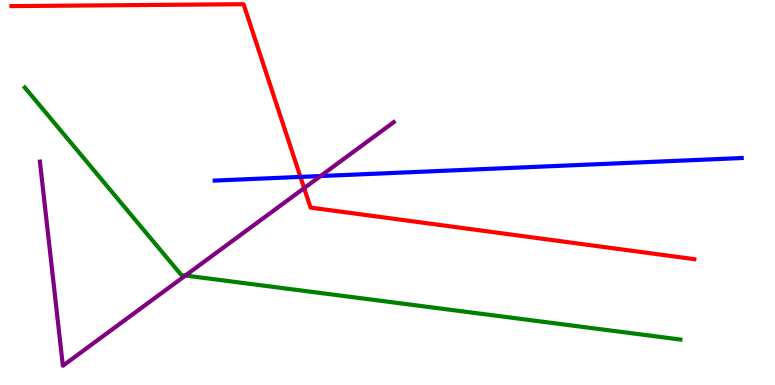[{'lines': ['blue', 'red'], 'intersections': [{'x': 3.88, 'y': 5.4}]}, {'lines': ['green', 'red'], 'intersections': []}, {'lines': ['purple', 'red'], 'intersections': [{'x': 3.92, 'y': 5.11}]}, {'lines': ['blue', 'green'], 'intersections': []}, {'lines': ['blue', 'purple'], 'intersections': [{'x': 4.14, 'y': 5.43}]}, {'lines': ['green', 'purple'], 'intersections': [{'x': 2.39, 'y': 2.84}]}]